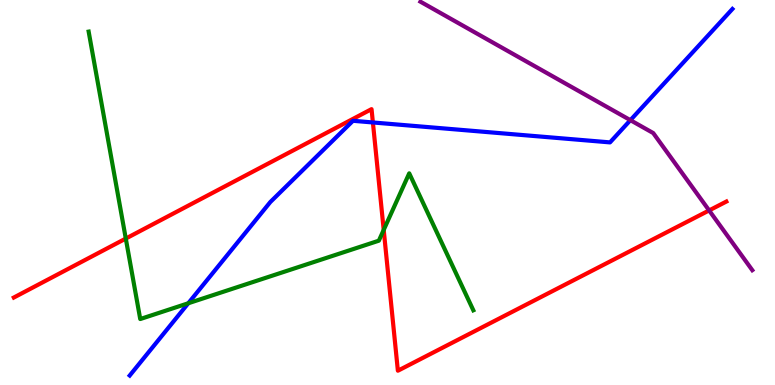[{'lines': ['blue', 'red'], 'intersections': [{'x': 4.81, 'y': 6.82}]}, {'lines': ['green', 'red'], 'intersections': [{'x': 1.62, 'y': 3.8}, {'x': 4.95, 'y': 4.03}]}, {'lines': ['purple', 'red'], 'intersections': [{'x': 9.15, 'y': 4.53}]}, {'lines': ['blue', 'green'], 'intersections': [{'x': 2.43, 'y': 2.12}]}, {'lines': ['blue', 'purple'], 'intersections': [{'x': 8.13, 'y': 6.88}]}, {'lines': ['green', 'purple'], 'intersections': []}]